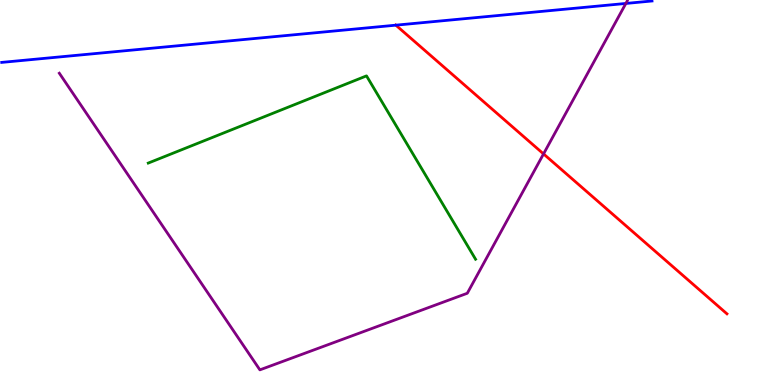[{'lines': ['blue', 'red'], 'intersections': [{'x': 5.11, 'y': 9.35}]}, {'lines': ['green', 'red'], 'intersections': []}, {'lines': ['purple', 'red'], 'intersections': [{'x': 7.01, 'y': 6.0}]}, {'lines': ['blue', 'green'], 'intersections': []}, {'lines': ['blue', 'purple'], 'intersections': [{'x': 8.08, 'y': 9.91}]}, {'lines': ['green', 'purple'], 'intersections': []}]